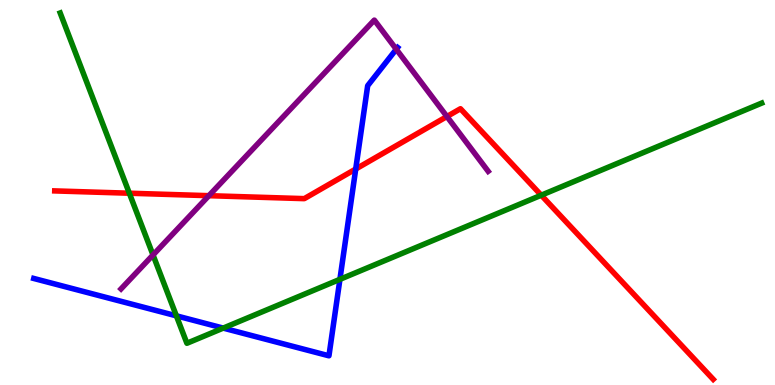[{'lines': ['blue', 'red'], 'intersections': [{'x': 4.59, 'y': 5.61}]}, {'lines': ['green', 'red'], 'intersections': [{'x': 1.67, 'y': 4.98}, {'x': 6.98, 'y': 4.93}]}, {'lines': ['purple', 'red'], 'intersections': [{'x': 2.7, 'y': 4.92}, {'x': 5.77, 'y': 6.97}]}, {'lines': ['blue', 'green'], 'intersections': [{'x': 2.28, 'y': 1.8}, {'x': 2.88, 'y': 1.48}, {'x': 4.39, 'y': 2.74}]}, {'lines': ['blue', 'purple'], 'intersections': [{'x': 5.11, 'y': 8.72}]}, {'lines': ['green', 'purple'], 'intersections': [{'x': 1.97, 'y': 3.38}]}]